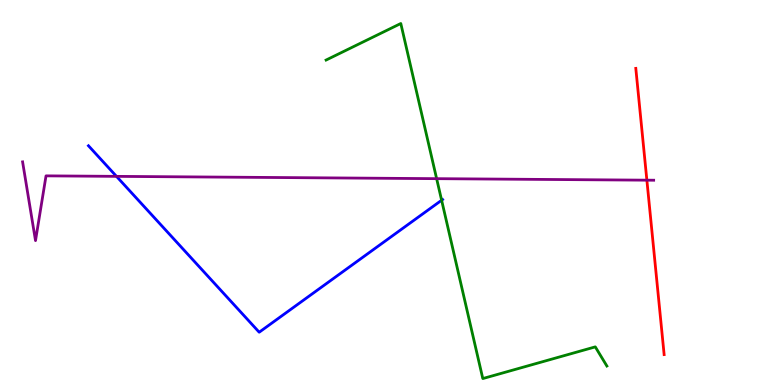[{'lines': ['blue', 'red'], 'intersections': []}, {'lines': ['green', 'red'], 'intersections': []}, {'lines': ['purple', 'red'], 'intersections': [{'x': 8.35, 'y': 5.32}]}, {'lines': ['blue', 'green'], 'intersections': [{'x': 5.7, 'y': 4.8}]}, {'lines': ['blue', 'purple'], 'intersections': [{'x': 1.5, 'y': 5.42}]}, {'lines': ['green', 'purple'], 'intersections': [{'x': 5.63, 'y': 5.36}]}]